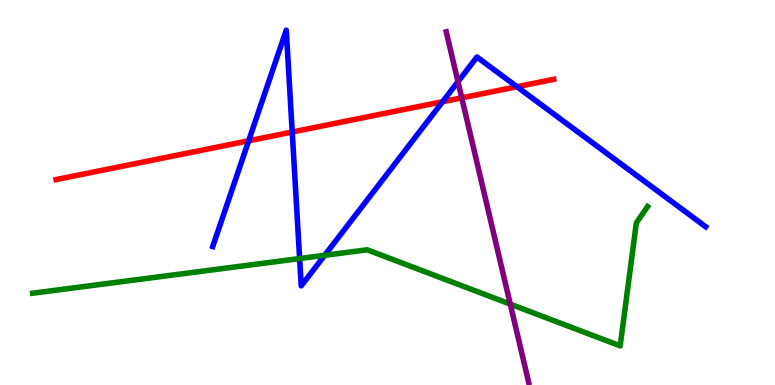[{'lines': ['blue', 'red'], 'intersections': [{'x': 3.21, 'y': 6.34}, {'x': 3.77, 'y': 6.57}, {'x': 5.71, 'y': 7.36}, {'x': 6.67, 'y': 7.75}]}, {'lines': ['green', 'red'], 'intersections': []}, {'lines': ['purple', 'red'], 'intersections': [{'x': 5.96, 'y': 7.46}]}, {'lines': ['blue', 'green'], 'intersections': [{'x': 3.87, 'y': 3.28}, {'x': 4.19, 'y': 3.37}]}, {'lines': ['blue', 'purple'], 'intersections': [{'x': 5.91, 'y': 7.88}]}, {'lines': ['green', 'purple'], 'intersections': [{'x': 6.58, 'y': 2.1}]}]